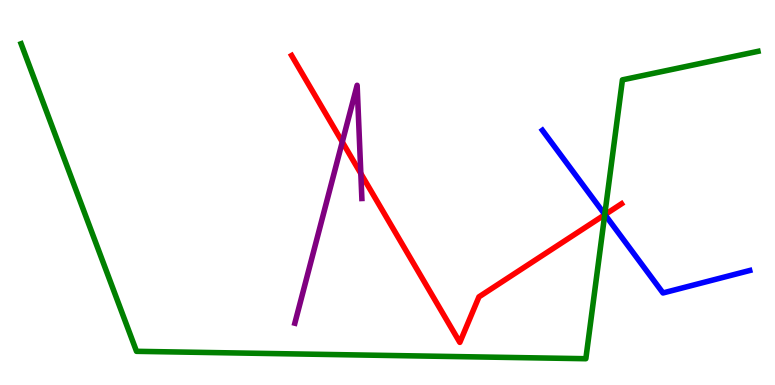[{'lines': ['blue', 'red'], 'intersections': [{'x': 7.81, 'y': 4.43}]}, {'lines': ['green', 'red'], 'intersections': [{'x': 7.8, 'y': 4.42}]}, {'lines': ['purple', 'red'], 'intersections': [{'x': 4.42, 'y': 6.31}, {'x': 4.66, 'y': 5.49}]}, {'lines': ['blue', 'green'], 'intersections': [{'x': 7.8, 'y': 4.43}]}, {'lines': ['blue', 'purple'], 'intersections': []}, {'lines': ['green', 'purple'], 'intersections': []}]